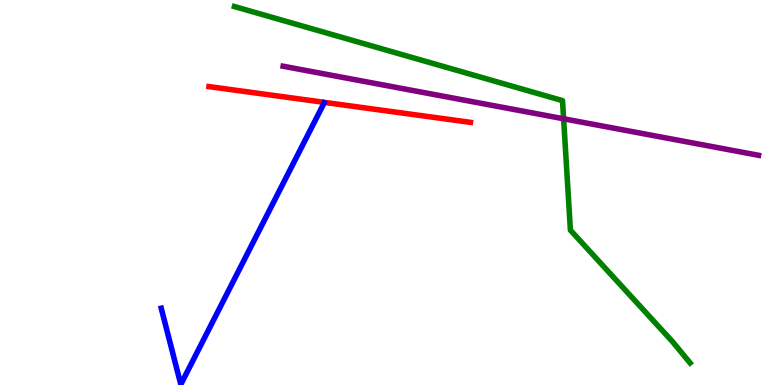[{'lines': ['blue', 'red'], 'intersections': []}, {'lines': ['green', 'red'], 'intersections': []}, {'lines': ['purple', 'red'], 'intersections': []}, {'lines': ['blue', 'green'], 'intersections': []}, {'lines': ['blue', 'purple'], 'intersections': []}, {'lines': ['green', 'purple'], 'intersections': [{'x': 7.27, 'y': 6.92}]}]